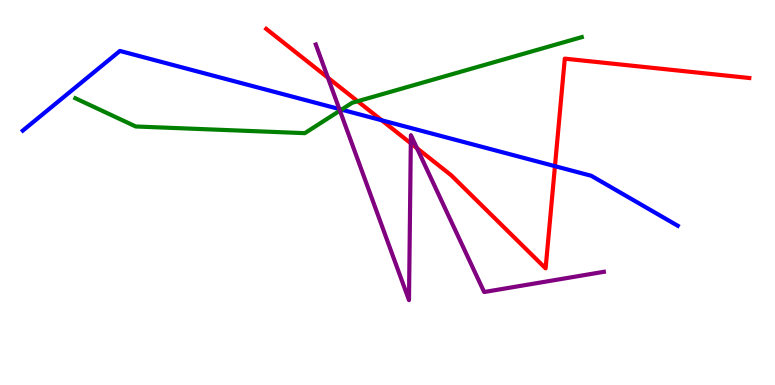[{'lines': ['blue', 'red'], 'intersections': [{'x': 4.93, 'y': 6.88}, {'x': 7.16, 'y': 5.68}]}, {'lines': ['green', 'red'], 'intersections': [{'x': 4.61, 'y': 7.37}]}, {'lines': ['purple', 'red'], 'intersections': [{'x': 4.23, 'y': 7.98}, {'x': 5.3, 'y': 6.28}, {'x': 5.38, 'y': 6.15}]}, {'lines': ['blue', 'green'], 'intersections': [{'x': 4.41, 'y': 7.15}]}, {'lines': ['blue', 'purple'], 'intersections': [{'x': 4.38, 'y': 7.17}]}, {'lines': ['green', 'purple'], 'intersections': [{'x': 4.39, 'y': 7.13}]}]